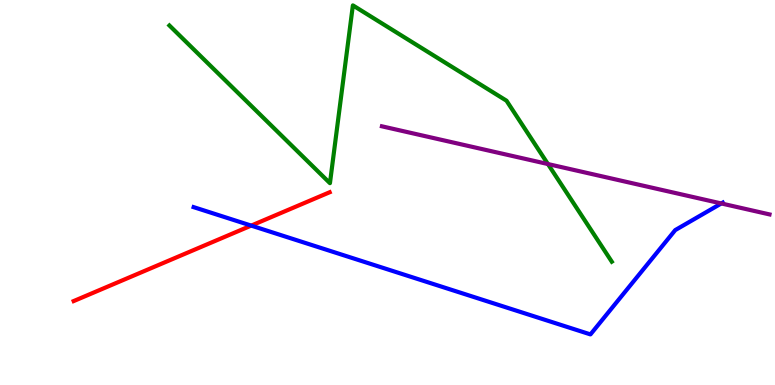[{'lines': ['blue', 'red'], 'intersections': [{'x': 3.24, 'y': 4.14}]}, {'lines': ['green', 'red'], 'intersections': []}, {'lines': ['purple', 'red'], 'intersections': []}, {'lines': ['blue', 'green'], 'intersections': []}, {'lines': ['blue', 'purple'], 'intersections': [{'x': 9.31, 'y': 4.72}]}, {'lines': ['green', 'purple'], 'intersections': [{'x': 7.07, 'y': 5.74}]}]